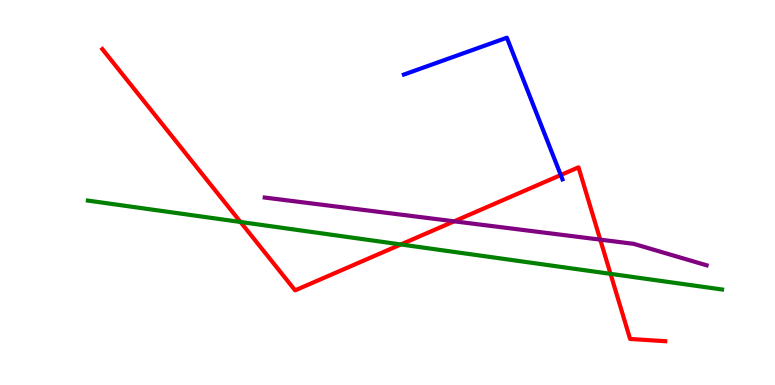[{'lines': ['blue', 'red'], 'intersections': [{'x': 7.24, 'y': 5.45}]}, {'lines': ['green', 'red'], 'intersections': [{'x': 3.1, 'y': 4.23}, {'x': 5.17, 'y': 3.65}, {'x': 7.88, 'y': 2.89}]}, {'lines': ['purple', 'red'], 'intersections': [{'x': 5.86, 'y': 4.25}, {'x': 7.75, 'y': 3.78}]}, {'lines': ['blue', 'green'], 'intersections': []}, {'lines': ['blue', 'purple'], 'intersections': []}, {'lines': ['green', 'purple'], 'intersections': []}]